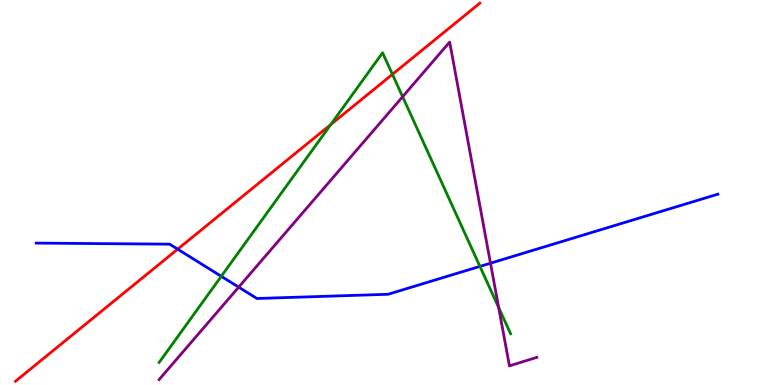[{'lines': ['blue', 'red'], 'intersections': [{'x': 2.29, 'y': 3.53}]}, {'lines': ['green', 'red'], 'intersections': [{'x': 4.27, 'y': 6.77}, {'x': 5.06, 'y': 8.07}]}, {'lines': ['purple', 'red'], 'intersections': []}, {'lines': ['blue', 'green'], 'intersections': [{'x': 2.86, 'y': 2.82}, {'x': 6.19, 'y': 3.08}]}, {'lines': ['blue', 'purple'], 'intersections': [{'x': 3.08, 'y': 2.54}, {'x': 6.33, 'y': 3.16}]}, {'lines': ['green', 'purple'], 'intersections': [{'x': 5.2, 'y': 7.49}, {'x': 6.43, 'y': 2.01}]}]